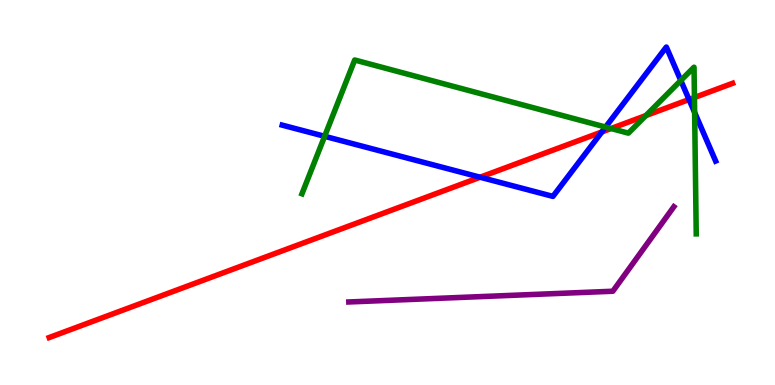[{'lines': ['blue', 'red'], 'intersections': [{'x': 6.2, 'y': 5.4}, {'x': 7.77, 'y': 6.57}, {'x': 8.89, 'y': 7.42}]}, {'lines': ['green', 'red'], 'intersections': [{'x': 7.88, 'y': 6.66}, {'x': 8.33, 'y': 7.0}, {'x': 8.96, 'y': 7.47}]}, {'lines': ['purple', 'red'], 'intersections': []}, {'lines': ['blue', 'green'], 'intersections': [{'x': 4.19, 'y': 6.46}, {'x': 7.81, 'y': 6.7}, {'x': 8.78, 'y': 7.91}, {'x': 8.96, 'y': 7.08}]}, {'lines': ['blue', 'purple'], 'intersections': []}, {'lines': ['green', 'purple'], 'intersections': []}]